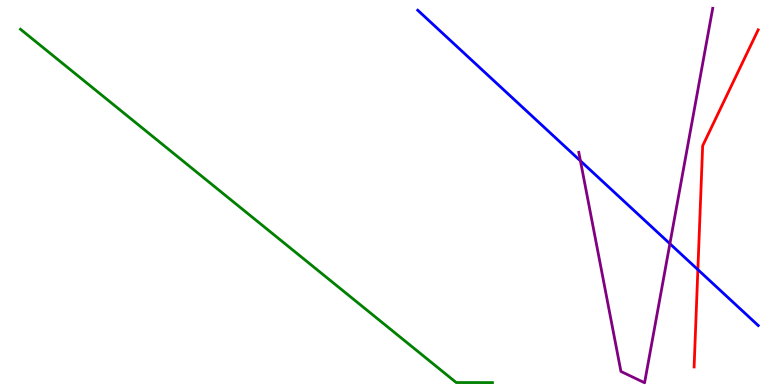[{'lines': ['blue', 'red'], 'intersections': [{'x': 9.0, 'y': 3.0}]}, {'lines': ['green', 'red'], 'intersections': []}, {'lines': ['purple', 'red'], 'intersections': []}, {'lines': ['blue', 'green'], 'intersections': []}, {'lines': ['blue', 'purple'], 'intersections': [{'x': 7.49, 'y': 5.82}, {'x': 8.64, 'y': 3.67}]}, {'lines': ['green', 'purple'], 'intersections': []}]